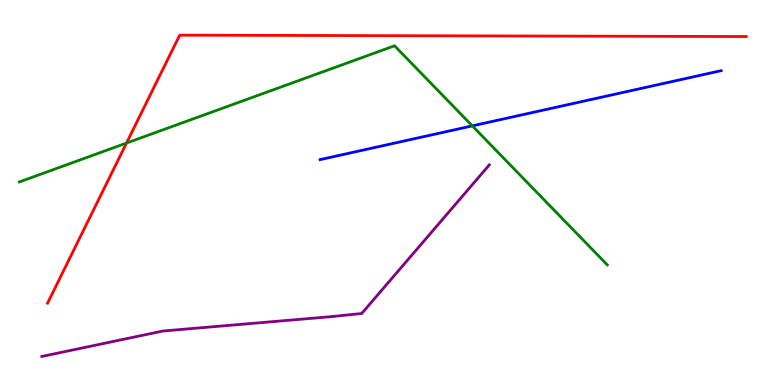[{'lines': ['blue', 'red'], 'intersections': []}, {'lines': ['green', 'red'], 'intersections': [{'x': 1.63, 'y': 6.28}]}, {'lines': ['purple', 'red'], 'intersections': []}, {'lines': ['blue', 'green'], 'intersections': [{'x': 6.09, 'y': 6.73}]}, {'lines': ['blue', 'purple'], 'intersections': []}, {'lines': ['green', 'purple'], 'intersections': []}]